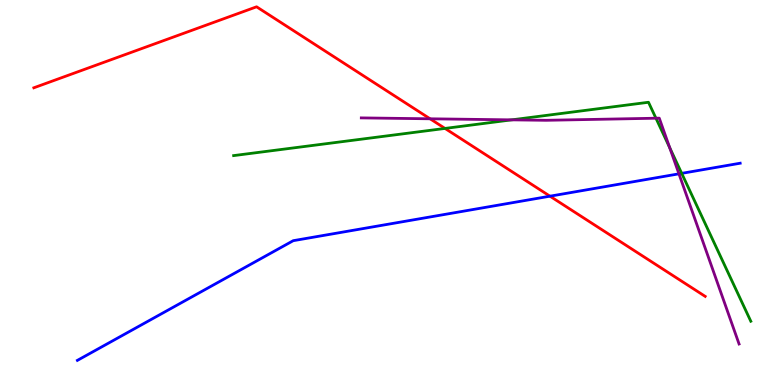[{'lines': ['blue', 'red'], 'intersections': [{'x': 7.1, 'y': 4.9}]}, {'lines': ['green', 'red'], 'intersections': [{'x': 5.74, 'y': 6.66}]}, {'lines': ['purple', 'red'], 'intersections': [{'x': 5.55, 'y': 6.91}]}, {'lines': ['blue', 'green'], 'intersections': [{'x': 8.8, 'y': 5.5}]}, {'lines': ['blue', 'purple'], 'intersections': [{'x': 8.76, 'y': 5.48}]}, {'lines': ['green', 'purple'], 'intersections': [{'x': 6.6, 'y': 6.89}, {'x': 8.46, 'y': 6.93}, {'x': 8.64, 'y': 6.17}]}]